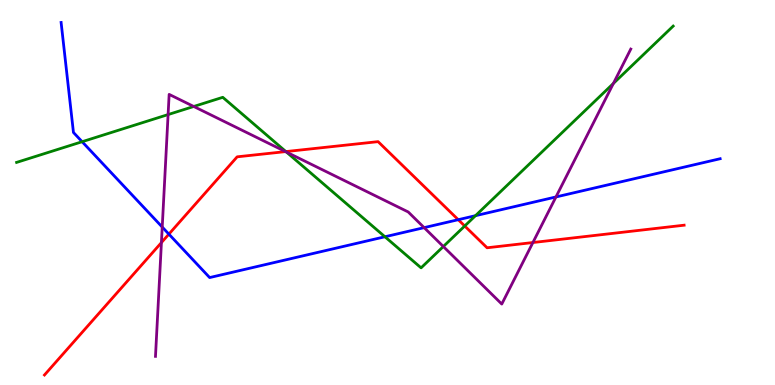[{'lines': ['blue', 'red'], 'intersections': [{'x': 2.18, 'y': 3.92}, {'x': 5.91, 'y': 4.29}]}, {'lines': ['green', 'red'], 'intersections': [{'x': 3.69, 'y': 6.06}, {'x': 6.0, 'y': 4.13}]}, {'lines': ['purple', 'red'], 'intersections': [{'x': 2.08, 'y': 3.7}, {'x': 3.68, 'y': 6.06}, {'x': 6.88, 'y': 3.7}]}, {'lines': ['blue', 'green'], 'intersections': [{'x': 1.06, 'y': 6.32}, {'x': 4.97, 'y': 3.85}, {'x': 6.14, 'y': 4.4}]}, {'lines': ['blue', 'purple'], 'intersections': [{'x': 2.09, 'y': 4.1}, {'x': 5.47, 'y': 4.09}, {'x': 7.17, 'y': 4.88}]}, {'lines': ['green', 'purple'], 'intersections': [{'x': 2.17, 'y': 7.02}, {'x': 2.5, 'y': 7.23}, {'x': 3.7, 'y': 6.05}, {'x': 5.72, 'y': 3.6}, {'x': 7.91, 'y': 7.83}]}]